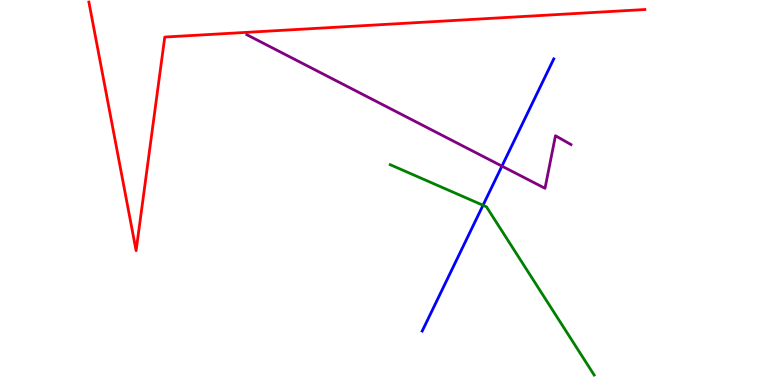[{'lines': ['blue', 'red'], 'intersections': []}, {'lines': ['green', 'red'], 'intersections': []}, {'lines': ['purple', 'red'], 'intersections': []}, {'lines': ['blue', 'green'], 'intersections': [{'x': 6.23, 'y': 4.67}]}, {'lines': ['blue', 'purple'], 'intersections': [{'x': 6.48, 'y': 5.69}]}, {'lines': ['green', 'purple'], 'intersections': []}]